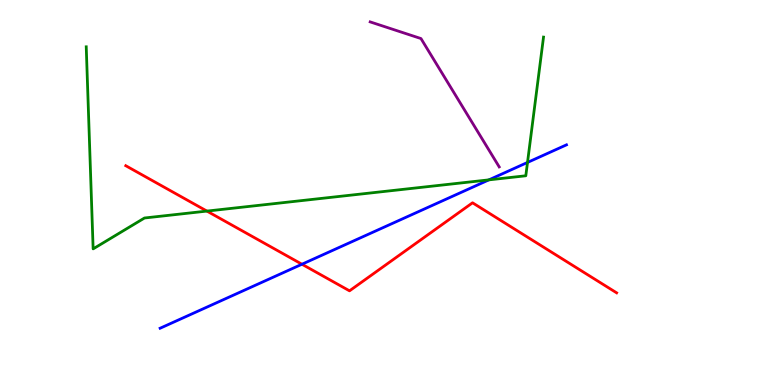[{'lines': ['blue', 'red'], 'intersections': [{'x': 3.9, 'y': 3.14}]}, {'lines': ['green', 'red'], 'intersections': [{'x': 2.67, 'y': 4.52}]}, {'lines': ['purple', 'red'], 'intersections': []}, {'lines': ['blue', 'green'], 'intersections': [{'x': 6.31, 'y': 5.33}, {'x': 6.81, 'y': 5.78}]}, {'lines': ['blue', 'purple'], 'intersections': []}, {'lines': ['green', 'purple'], 'intersections': []}]